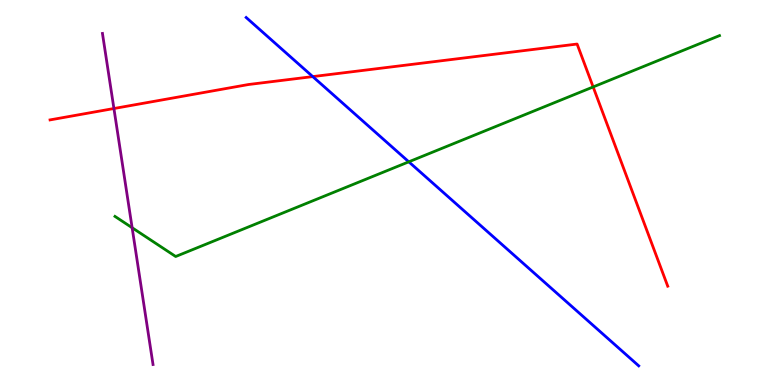[{'lines': ['blue', 'red'], 'intersections': [{'x': 4.04, 'y': 8.01}]}, {'lines': ['green', 'red'], 'intersections': [{'x': 7.65, 'y': 7.74}]}, {'lines': ['purple', 'red'], 'intersections': [{'x': 1.47, 'y': 7.18}]}, {'lines': ['blue', 'green'], 'intersections': [{'x': 5.27, 'y': 5.8}]}, {'lines': ['blue', 'purple'], 'intersections': []}, {'lines': ['green', 'purple'], 'intersections': [{'x': 1.7, 'y': 4.08}]}]